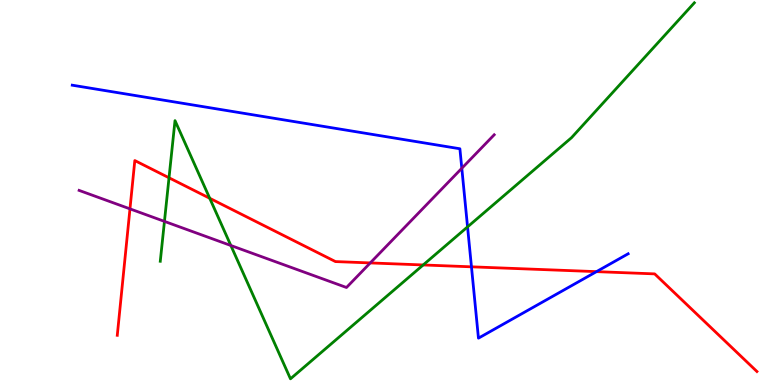[{'lines': ['blue', 'red'], 'intersections': [{'x': 6.08, 'y': 3.07}, {'x': 7.7, 'y': 2.94}]}, {'lines': ['green', 'red'], 'intersections': [{'x': 2.18, 'y': 5.38}, {'x': 2.71, 'y': 4.85}, {'x': 5.46, 'y': 3.12}]}, {'lines': ['purple', 'red'], 'intersections': [{'x': 1.68, 'y': 4.57}, {'x': 4.78, 'y': 3.17}]}, {'lines': ['blue', 'green'], 'intersections': [{'x': 6.03, 'y': 4.11}]}, {'lines': ['blue', 'purple'], 'intersections': [{'x': 5.96, 'y': 5.63}]}, {'lines': ['green', 'purple'], 'intersections': [{'x': 2.12, 'y': 4.25}, {'x': 2.98, 'y': 3.62}]}]